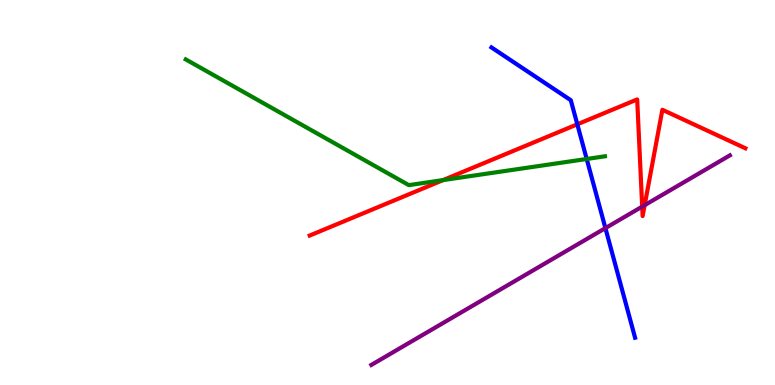[{'lines': ['blue', 'red'], 'intersections': [{'x': 7.45, 'y': 6.77}]}, {'lines': ['green', 'red'], 'intersections': [{'x': 5.72, 'y': 5.32}]}, {'lines': ['purple', 'red'], 'intersections': [{'x': 8.29, 'y': 4.63}, {'x': 8.32, 'y': 4.67}]}, {'lines': ['blue', 'green'], 'intersections': [{'x': 7.57, 'y': 5.87}]}, {'lines': ['blue', 'purple'], 'intersections': [{'x': 7.81, 'y': 4.07}]}, {'lines': ['green', 'purple'], 'intersections': []}]